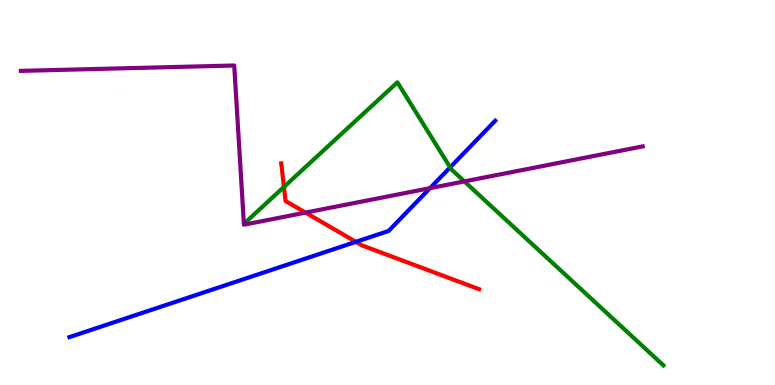[{'lines': ['blue', 'red'], 'intersections': [{'x': 4.59, 'y': 3.72}]}, {'lines': ['green', 'red'], 'intersections': [{'x': 3.66, 'y': 5.14}]}, {'lines': ['purple', 'red'], 'intersections': [{'x': 3.94, 'y': 4.48}]}, {'lines': ['blue', 'green'], 'intersections': [{'x': 5.81, 'y': 5.65}]}, {'lines': ['blue', 'purple'], 'intersections': [{'x': 5.55, 'y': 5.11}]}, {'lines': ['green', 'purple'], 'intersections': [{'x': 5.99, 'y': 5.29}]}]